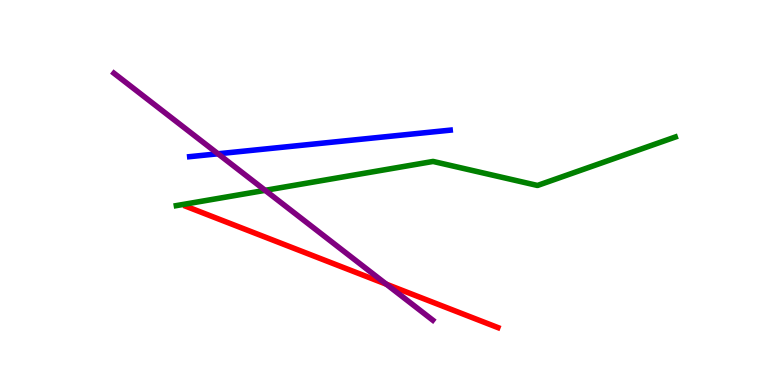[{'lines': ['blue', 'red'], 'intersections': []}, {'lines': ['green', 'red'], 'intersections': []}, {'lines': ['purple', 'red'], 'intersections': [{'x': 4.99, 'y': 2.62}]}, {'lines': ['blue', 'green'], 'intersections': []}, {'lines': ['blue', 'purple'], 'intersections': [{'x': 2.81, 'y': 6.01}]}, {'lines': ['green', 'purple'], 'intersections': [{'x': 3.42, 'y': 5.06}]}]